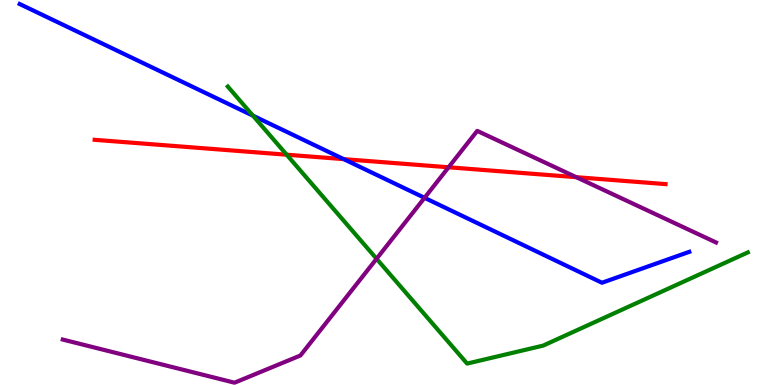[{'lines': ['blue', 'red'], 'intersections': [{'x': 4.44, 'y': 5.87}]}, {'lines': ['green', 'red'], 'intersections': [{'x': 3.7, 'y': 5.98}]}, {'lines': ['purple', 'red'], 'intersections': [{'x': 5.79, 'y': 5.66}, {'x': 7.44, 'y': 5.4}]}, {'lines': ['blue', 'green'], 'intersections': [{'x': 3.26, 'y': 6.99}]}, {'lines': ['blue', 'purple'], 'intersections': [{'x': 5.48, 'y': 4.86}]}, {'lines': ['green', 'purple'], 'intersections': [{'x': 4.86, 'y': 3.28}]}]